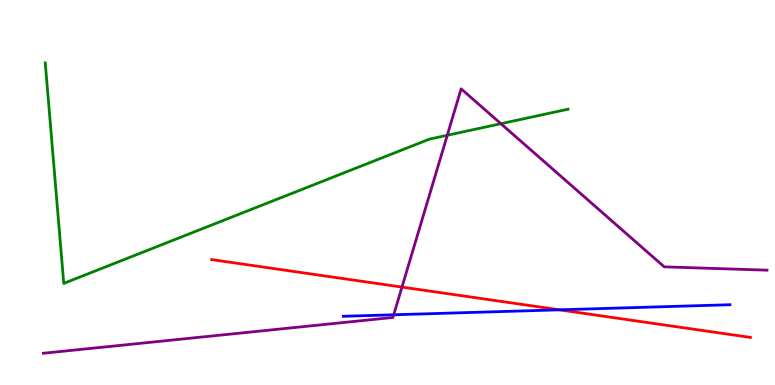[{'lines': ['blue', 'red'], 'intersections': [{'x': 7.22, 'y': 1.95}]}, {'lines': ['green', 'red'], 'intersections': []}, {'lines': ['purple', 'red'], 'intersections': [{'x': 5.19, 'y': 2.54}]}, {'lines': ['blue', 'green'], 'intersections': []}, {'lines': ['blue', 'purple'], 'intersections': [{'x': 5.08, 'y': 1.82}]}, {'lines': ['green', 'purple'], 'intersections': [{'x': 5.77, 'y': 6.49}, {'x': 6.46, 'y': 6.79}]}]